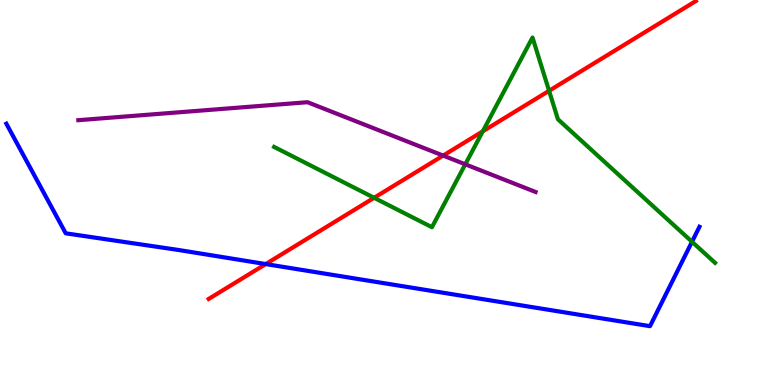[{'lines': ['blue', 'red'], 'intersections': [{'x': 3.43, 'y': 3.14}]}, {'lines': ['green', 'red'], 'intersections': [{'x': 4.83, 'y': 4.86}, {'x': 6.23, 'y': 6.59}, {'x': 7.08, 'y': 7.64}]}, {'lines': ['purple', 'red'], 'intersections': [{'x': 5.72, 'y': 5.96}]}, {'lines': ['blue', 'green'], 'intersections': [{'x': 8.93, 'y': 3.72}]}, {'lines': ['blue', 'purple'], 'intersections': []}, {'lines': ['green', 'purple'], 'intersections': [{'x': 6.0, 'y': 5.73}]}]